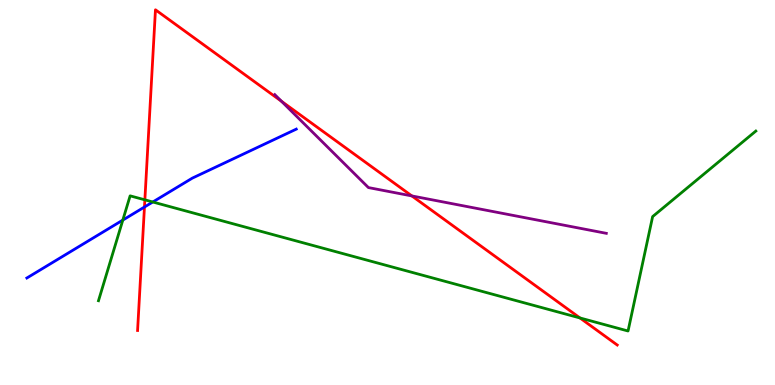[{'lines': ['blue', 'red'], 'intersections': [{'x': 1.86, 'y': 4.62}]}, {'lines': ['green', 'red'], 'intersections': [{'x': 1.87, 'y': 4.81}, {'x': 7.48, 'y': 1.74}]}, {'lines': ['purple', 'red'], 'intersections': [{'x': 3.63, 'y': 7.37}, {'x': 5.31, 'y': 4.91}]}, {'lines': ['blue', 'green'], 'intersections': [{'x': 1.58, 'y': 4.28}, {'x': 1.97, 'y': 4.75}]}, {'lines': ['blue', 'purple'], 'intersections': []}, {'lines': ['green', 'purple'], 'intersections': []}]